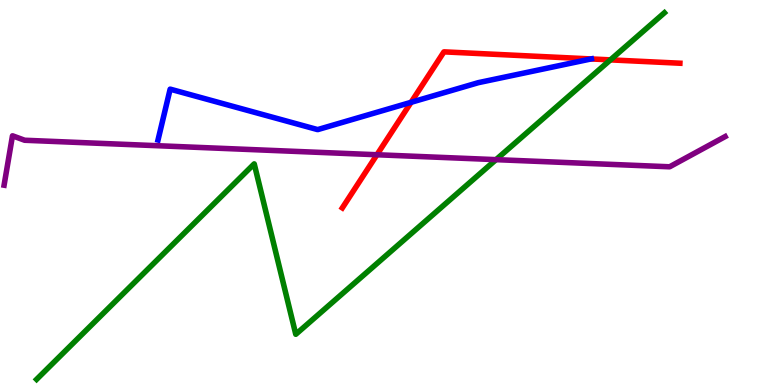[{'lines': ['blue', 'red'], 'intersections': [{'x': 5.3, 'y': 7.34}, {'x': 7.63, 'y': 8.47}]}, {'lines': ['green', 'red'], 'intersections': [{'x': 7.88, 'y': 8.44}]}, {'lines': ['purple', 'red'], 'intersections': [{'x': 4.86, 'y': 5.98}]}, {'lines': ['blue', 'green'], 'intersections': []}, {'lines': ['blue', 'purple'], 'intersections': []}, {'lines': ['green', 'purple'], 'intersections': [{'x': 6.4, 'y': 5.85}]}]